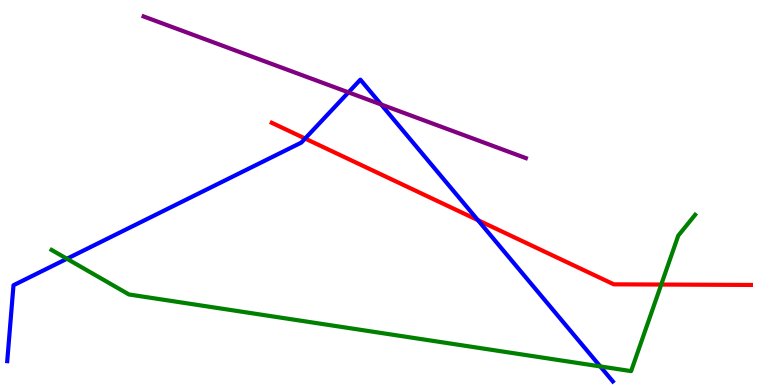[{'lines': ['blue', 'red'], 'intersections': [{'x': 3.94, 'y': 6.4}, {'x': 6.17, 'y': 4.28}]}, {'lines': ['green', 'red'], 'intersections': [{'x': 8.53, 'y': 2.61}]}, {'lines': ['purple', 'red'], 'intersections': []}, {'lines': ['blue', 'green'], 'intersections': [{'x': 0.863, 'y': 3.28}, {'x': 7.75, 'y': 0.483}]}, {'lines': ['blue', 'purple'], 'intersections': [{'x': 4.5, 'y': 7.6}, {'x': 4.92, 'y': 7.29}]}, {'lines': ['green', 'purple'], 'intersections': []}]